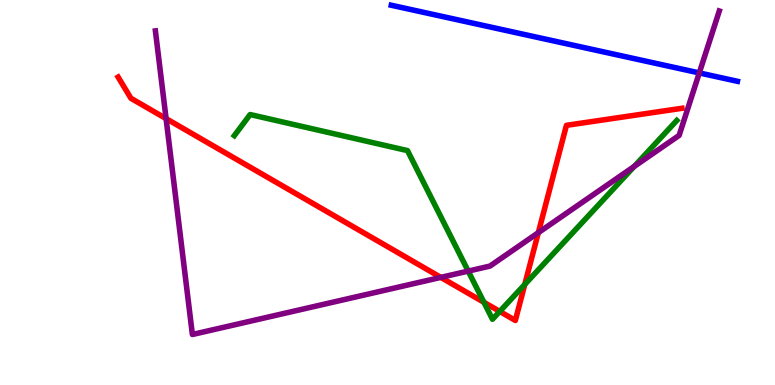[{'lines': ['blue', 'red'], 'intersections': []}, {'lines': ['green', 'red'], 'intersections': [{'x': 6.24, 'y': 2.15}, {'x': 6.45, 'y': 1.91}, {'x': 6.77, 'y': 2.61}]}, {'lines': ['purple', 'red'], 'intersections': [{'x': 2.14, 'y': 6.92}, {'x': 5.69, 'y': 2.8}, {'x': 6.95, 'y': 3.96}]}, {'lines': ['blue', 'green'], 'intersections': []}, {'lines': ['blue', 'purple'], 'intersections': [{'x': 9.02, 'y': 8.11}]}, {'lines': ['green', 'purple'], 'intersections': [{'x': 6.04, 'y': 2.96}, {'x': 8.18, 'y': 5.68}]}]